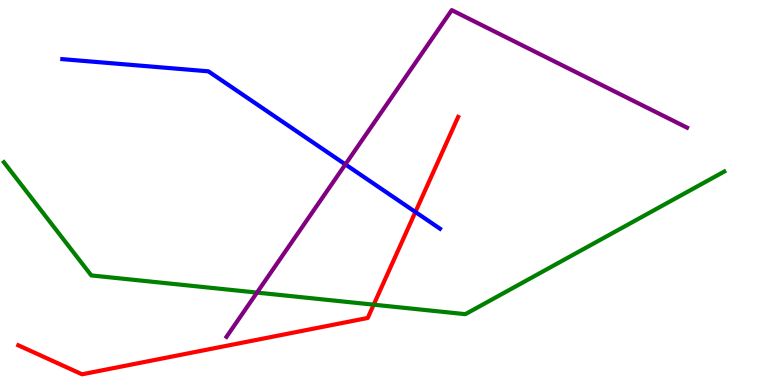[{'lines': ['blue', 'red'], 'intersections': [{'x': 5.36, 'y': 4.49}]}, {'lines': ['green', 'red'], 'intersections': [{'x': 4.82, 'y': 2.09}]}, {'lines': ['purple', 'red'], 'intersections': []}, {'lines': ['blue', 'green'], 'intersections': []}, {'lines': ['blue', 'purple'], 'intersections': [{'x': 4.46, 'y': 5.73}]}, {'lines': ['green', 'purple'], 'intersections': [{'x': 3.32, 'y': 2.4}]}]